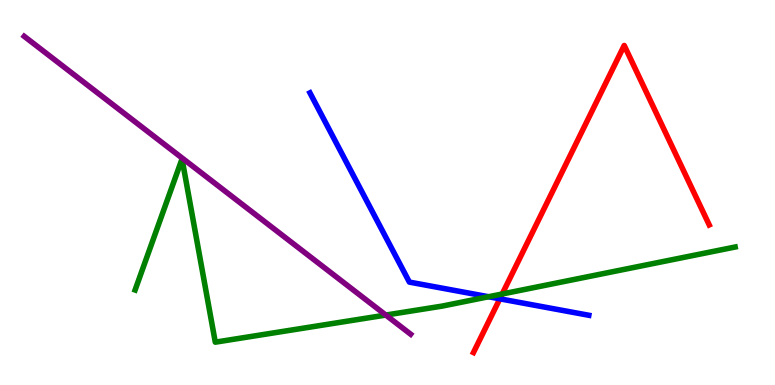[{'lines': ['blue', 'red'], 'intersections': [{'x': 6.45, 'y': 2.24}]}, {'lines': ['green', 'red'], 'intersections': [{'x': 6.48, 'y': 2.36}]}, {'lines': ['purple', 'red'], 'intersections': []}, {'lines': ['blue', 'green'], 'intersections': [{'x': 6.3, 'y': 2.29}]}, {'lines': ['blue', 'purple'], 'intersections': []}, {'lines': ['green', 'purple'], 'intersections': [{'x': 4.98, 'y': 1.82}]}]